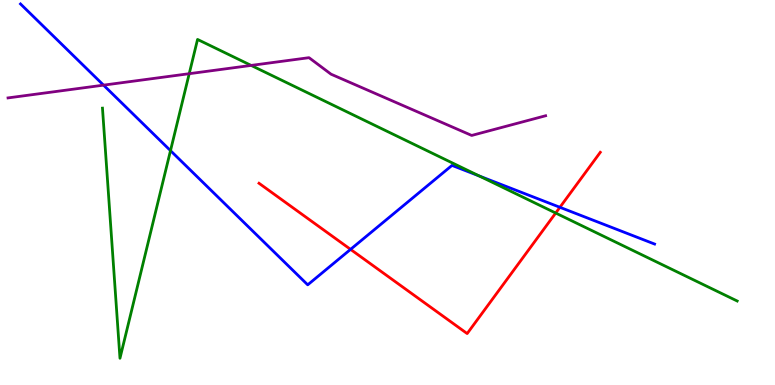[{'lines': ['blue', 'red'], 'intersections': [{'x': 4.52, 'y': 3.52}, {'x': 7.22, 'y': 4.62}]}, {'lines': ['green', 'red'], 'intersections': [{'x': 7.17, 'y': 4.47}]}, {'lines': ['purple', 'red'], 'intersections': []}, {'lines': ['blue', 'green'], 'intersections': [{'x': 2.2, 'y': 6.09}, {'x': 6.18, 'y': 5.43}]}, {'lines': ['blue', 'purple'], 'intersections': [{'x': 1.34, 'y': 7.79}]}, {'lines': ['green', 'purple'], 'intersections': [{'x': 2.44, 'y': 8.09}, {'x': 3.24, 'y': 8.3}]}]